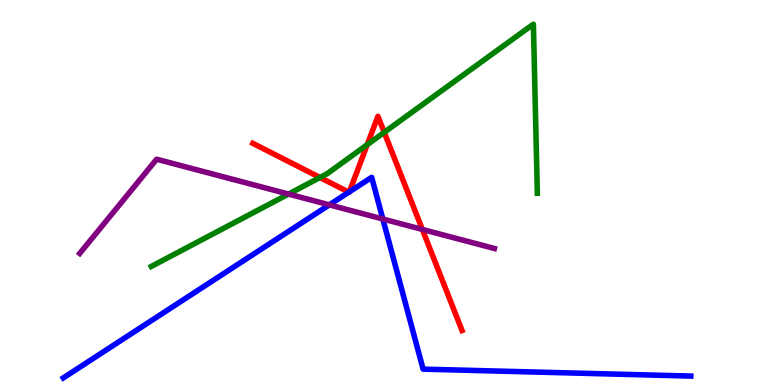[{'lines': ['blue', 'red'], 'intersections': [{'x': 4.5, 'y': 5.01}, {'x': 4.51, 'y': 5.02}]}, {'lines': ['green', 'red'], 'intersections': [{'x': 4.13, 'y': 5.39}, {'x': 4.74, 'y': 6.24}, {'x': 4.96, 'y': 6.56}]}, {'lines': ['purple', 'red'], 'intersections': [{'x': 5.45, 'y': 4.04}]}, {'lines': ['blue', 'green'], 'intersections': []}, {'lines': ['blue', 'purple'], 'intersections': [{'x': 4.25, 'y': 4.68}, {'x': 4.94, 'y': 4.31}]}, {'lines': ['green', 'purple'], 'intersections': [{'x': 3.72, 'y': 4.96}]}]